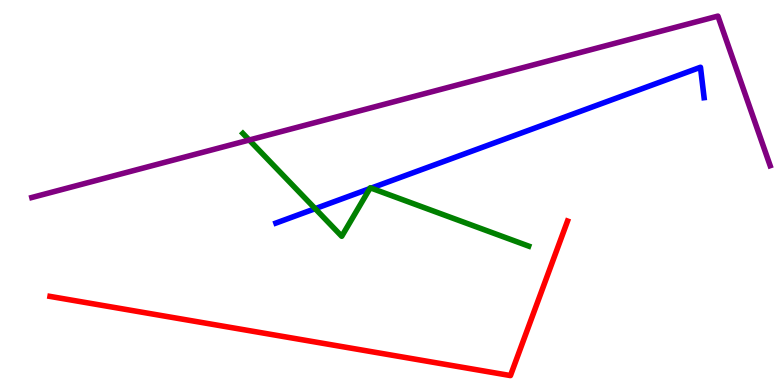[{'lines': ['blue', 'red'], 'intersections': []}, {'lines': ['green', 'red'], 'intersections': []}, {'lines': ['purple', 'red'], 'intersections': []}, {'lines': ['blue', 'green'], 'intersections': [{'x': 4.07, 'y': 4.58}, {'x': 4.77, 'y': 5.1}, {'x': 4.79, 'y': 5.11}]}, {'lines': ['blue', 'purple'], 'intersections': []}, {'lines': ['green', 'purple'], 'intersections': [{'x': 3.22, 'y': 6.36}]}]